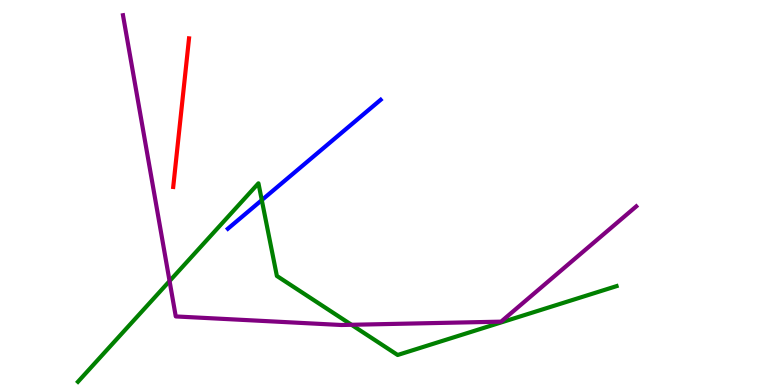[{'lines': ['blue', 'red'], 'intersections': []}, {'lines': ['green', 'red'], 'intersections': []}, {'lines': ['purple', 'red'], 'intersections': []}, {'lines': ['blue', 'green'], 'intersections': [{'x': 3.38, 'y': 4.8}]}, {'lines': ['blue', 'purple'], 'intersections': []}, {'lines': ['green', 'purple'], 'intersections': [{'x': 2.19, 'y': 2.7}, {'x': 4.54, 'y': 1.56}]}]